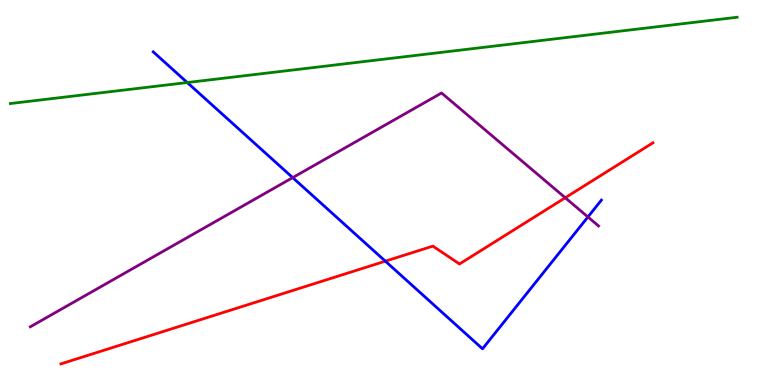[{'lines': ['blue', 'red'], 'intersections': [{'x': 4.97, 'y': 3.22}]}, {'lines': ['green', 'red'], 'intersections': []}, {'lines': ['purple', 'red'], 'intersections': [{'x': 7.29, 'y': 4.86}]}, {'lines': ['blue', 'green'], 'intersections': [{'x': 2.42, 'y': 7.86}]}, {'lines': ['blue', 'purple'], 'intersections': [{'x': 3.78, 'y': 5.39}, {'x': 7.59, 'y': 4.36}]}, {'lines': ['green', 'purple'], 'intersections': []}]